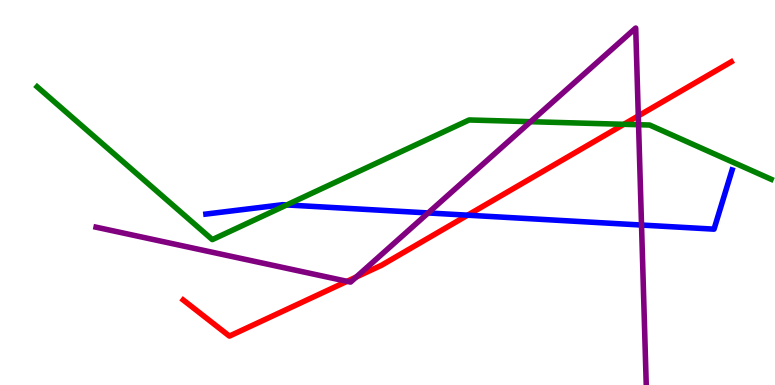[{'lines': ['blue', 'red'], 'intersections': [{'x': 6.03, 'y': 4.41}]}, {'lines': ['green', 'red'], 'intersections': [{'x': 8.05, 'y': 6.77}]}, {'lines': ['purple', 'red'], 'intersections': [{'x': 4.48, 'y': 2.69}, {'x': 4.6, 'y': 2.8}, {'x': 8.24, 'y': 6.99}]}, {'lines': ['blue', 'green'], 'intersections': [{'x': 3.7, 'y': 4.68}]}, {'lines': ['blue', 'purple'], 'intersections': [{'x': 5.52, 'y': 4.47}, {'x': 8.28, 'y': 4.15}]}, {'lines': ['green', 'purple'], 'intersections': [{'x': 6.85, 'y': 6.84}, {'x': 8.24, 'y': 6.76}]}]